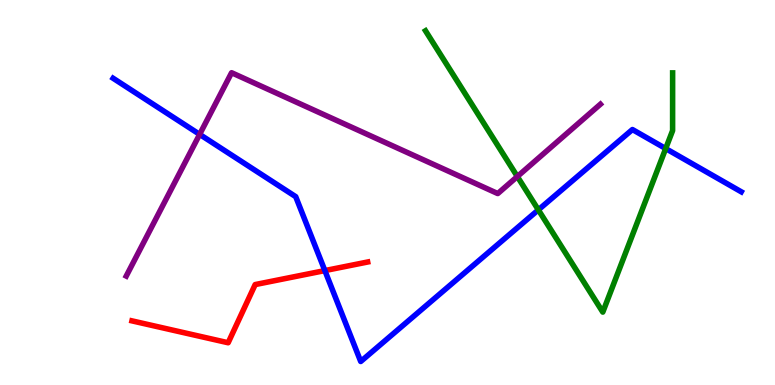[{'lines': ['blue', 'red'], 'intersections': [{'x': 4.19, 'y': 2.97}]}, {'lines': ['green', 'red'], 'intersections': []}, {'lines': ['purple', 'red'], 'intersections': []}, {'lines': ['blue', 'green'], 'intersections': [{'x': 6.95, 'y': 4.55}, {'x': 8.59, 'y': 6.14}]}, {'lines': ['blue', 'purple'], 'intersections': [{'x': 2.58, 'y': 6.51}]}, {'lines': ['green', 'purple'], 'intersections': [{'x': 6.68, 'y': 5.42}]}]